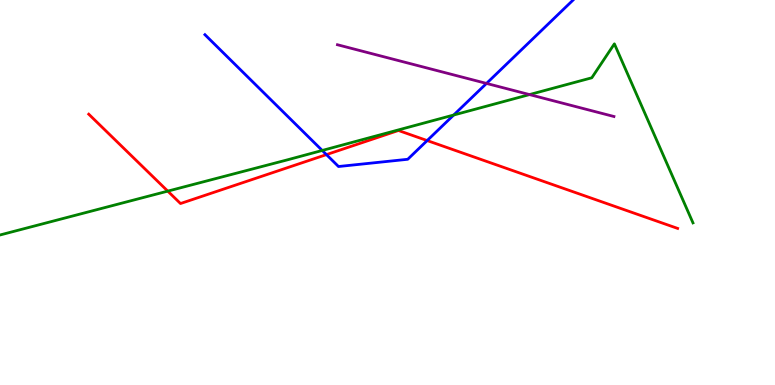[{'lines': ['blue', 'red'], 'intersections': [{'x': 4.21, 'y': 5.98}, {'x': 5.51, 'y': 6.35}]}, {'lines': ['green', 'red'], 'intersections': [{'x': 2.16, 'y': 5.04}]}, {'lines': ['purple', 'red'], 'intersections': []}, {'lines': ['blue', 'green'], 'intersections': [{'x': 4.16, 'y': 6.09}, {'x': 5.85, 'y': 7.01}]}, {'lines': ['blue', 'purple'], 'intersections': [{'x': 6.28, 'y': 7.83}]}, {'lines': ['green', 'purple'], 'intersections': [{'x': 6.83, 'y': 7.54}]}]